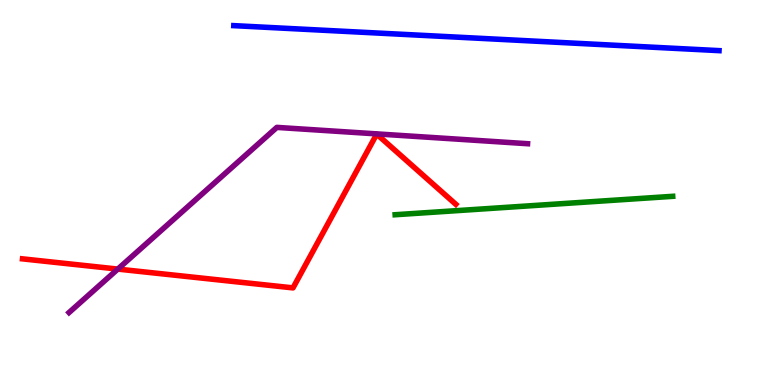[{'lines': ['blue', 'red'], 'intersections': []}, {'lines': ['green', 'red'], 'intersections': []}, {'lines': ['purple', 'red'], 'intersections': [{'x': 1.52, 'y': 3.01}]}, {'lines': ['blue', 'green'], 'intersections': []}, {'lines': ['blue', 'purple'], 'intersections': []}, {'lines': ['green', 'purple'], 'intersections': []}]